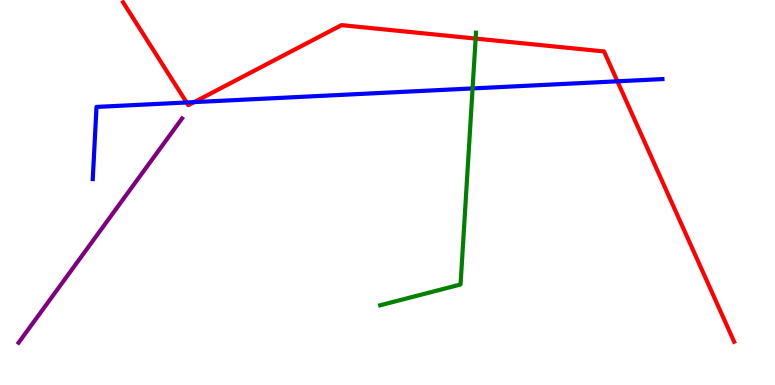[{'lines': ['blue', 'red'], 'intersections': [{'x': 2.41, 'y': 7.34}, {'x': 2.51, 'y': 7.35}, {'x': 7.97, 'y': 7.89}]}, {'lines': ['green', 'red'], 'intersections': [{'x': 6.14, 'y': 9.0}]}, {'lines': ['purple', 'red'], 'intersections': []}, {'lines': ['blue', 'green'], 'intersections': [{'x': 6.1, 'y': 7.7}]}, {'lines': ['blue', 'purple'], 'intersections': []}, {'lines': ['green', 'purple'], 'intersections': []}]